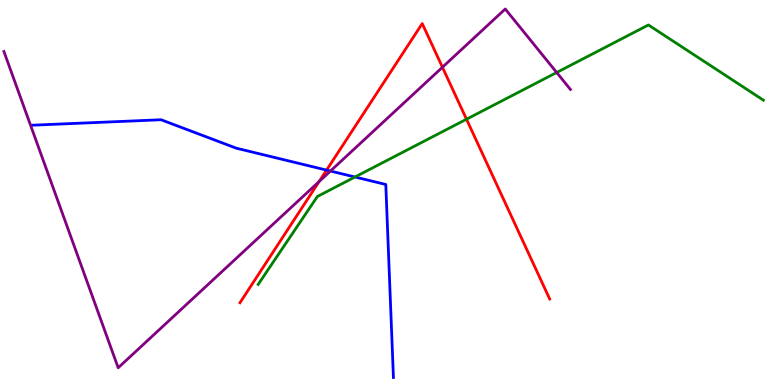[{'lines': ['blue', 'red'], 'intersections': [{'x': 4.21, 'y': 5.58}]}, {'lines': ['green', 'red'], 'intersections': [{'x': 6.02, 'y': 6.9}]}, {'lines': ['purple', 'red'], 'intersections': [{'x': 4.12, 'y': 5.28}, {'x': 5.71, 'y': 8.25}]}, {'lines': ['blue', 'green'], 'intersections': [{'x': 4.58, 'y': 5.4}]}, {'lines': ['blue', 'purple'], 'intersections': [{'x': 4.26, 'y': 5.56}]}, {'lines': ['green', 'purple'], 'intersections': [{'x': 7.18, 'y': 8.12}]}]